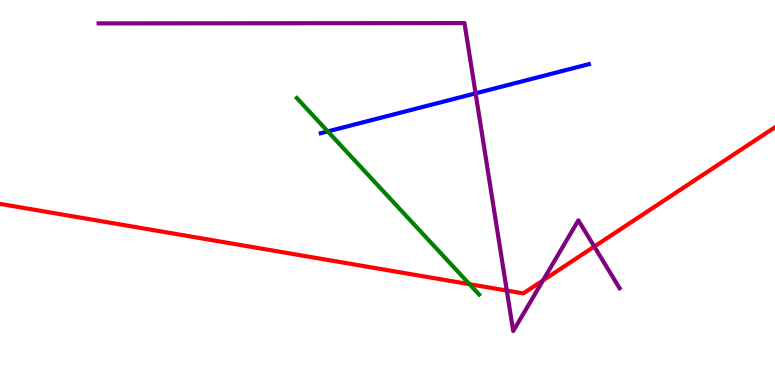[{'lines': ['blue', 'red'], 'intersections': []}, {'lines': ['green', 'red'], 'intersections': [{'x': 6.06, 'y': 2.62}]}, {'lines': ['purple', 'red'], 'intersections': [{'x': 6.54, 'y': 2.45}, {'x': 7.01, 'y': 2.72}, {'x': 7.67, 'y': 3.6}]}, {'lines': ['blue', 'green'], 'intersections': [{'x': 4.23, 'y': 6.59}]}, {'lines': ['blue', 'purple'], 'intersections': [{'x': 6.14, 'y': 7.58}]}, {'lines': ['green', 'purple'], 'intersections': []}]